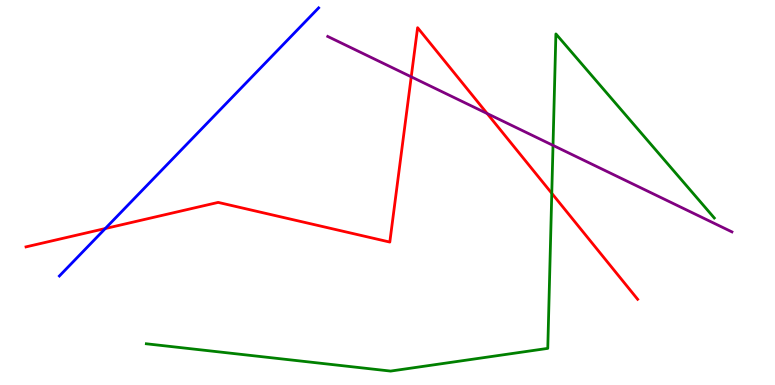[{'lines': ['blue', 'red'], 'intersections': [{'x': 1.36, 'y': 4.06}]}, {'lines': ['green', 'red'], 'intersections': [{'x': 7.12, 'y': 4.98}]}, {'lines': ['purple', 'red'], 'intersections': [{'x': 5.31, 'y': 8.0}, {'x': 6.29, 'y': 7.05}]}, {'lines': ['blue', 'green'], 'intersections': []}, {'lines': ['blue', 'purple'], 'intersections': []}, {'lines': ['green', 'purple'], 'intersections': [{'x': 7.14, 'y': 6.22}]}]